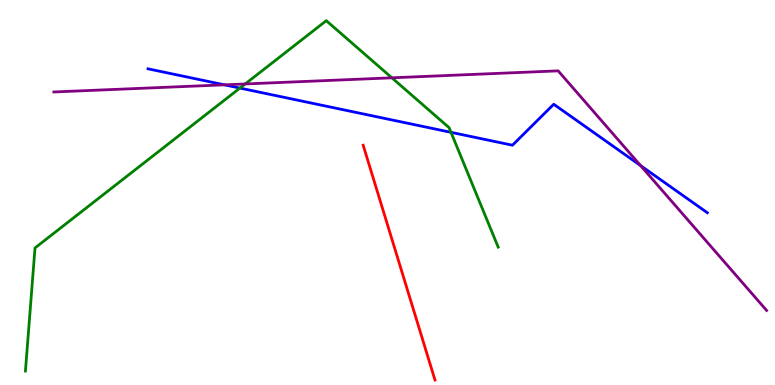[{'lines': ['blue', 'red'], 'intersections': []}, {'lines': ['green', 'red'], 'intersections': []}, {'lines': ['purple', 'red'], 'intersections': []}, {'lines': ['blue', 'green'], 'intersections': [{'x': 3.1, 'y': 7.71}, {'x': 5.82, 'y': 6.56}]}, {'lines': ['blue', 'purple'], 'intersections': [{'x': 2.9, 'y': 7.8}, {'x': 8.27, 'y': 5.7}]}, {'lines': ['green', 'purple'], 'intersections': [{'x': 3.16, 'y': 7.82}, {'x': 5.06, 'y': 7.98}]}]